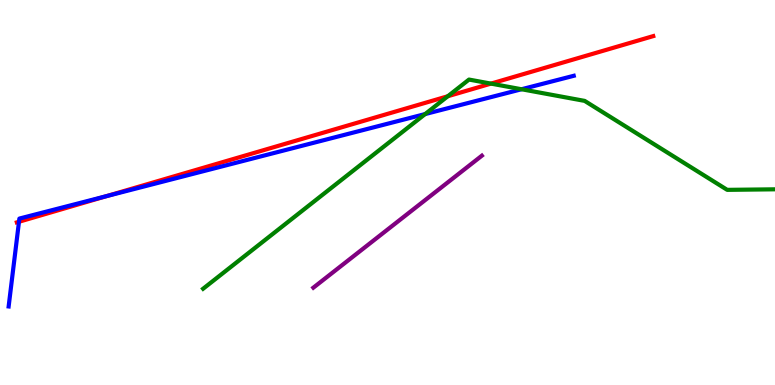[{'lines': ['blue', 'red'], 'intersections': [{'x': 0.245, 'y': 4.24}, {'x': 1.37, 'y': 4.91}]}, {'lines': ['green', 'red'], 'intersections': [{'x': 5.78, 'y': 7.5}, {'x': 6.33, 'y': 7.83}]}, {'lines': ['purple', 'red'], 'intersections': []}, {'lines': ['blue', 'green'], 'intersections': [{'x': 5.49, 'y': 7.04}, {'x': 6.73, 'y': 7.68}]}, {'lines': ['blue', 'purple'], 'intersections': []}, {'lines': ['green', 'purple'], 'intersections': []}]